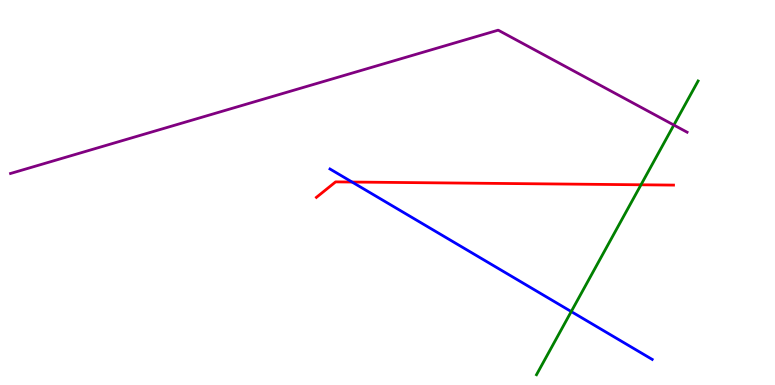[{'lines': ['blue', 'red'], 'intersections': [{'x': 4.54, 'y': 5.27}]}, {'lines': ['green', 'red'], 'intersections': [{'x': 8.27, 'y': 5.2}]}, {'lines': ['purple', 'red'], 'intersections': []}, {'lines': ['blue', 'green'], 'intersections': [{'x': 7.37, 'y': 1.91}]}, {'lines': ['blue', 'purple'], 'intersections': []}, {'lines': ['green', 'purple'], 'intersections': [{'x': 8.69, 'y': 6.75}]}]